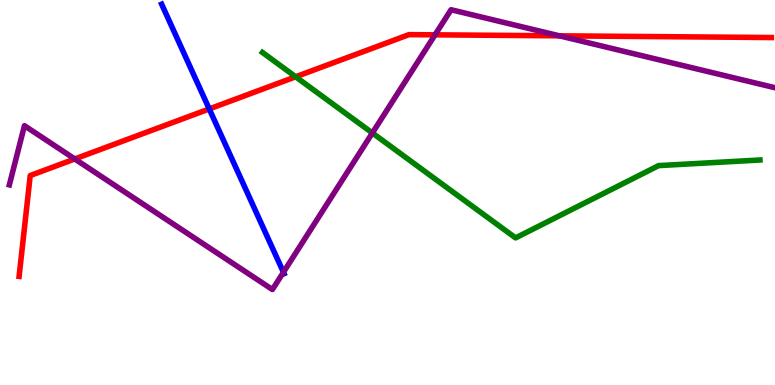[{'lines': ['blue', 'red'], 'intersections': [{'x': 2.7, 'y': 7.17}]}, {'lines': ['green', 'red'], 'intersections': [{'x': 3.82, 'y': 8.01}]}, {'lines': ['purple', 'red'], 'intersections': [{'x': 0.965, 'y': 5.87}, {'x': 5.61, 'y': 9.1}, {'x': 7.22, 'y': 9.07}]}, {'lines': ['blue', 'green'], 'intersections': []}, {'lines': ['blue', 'purple'], 'intersections': [{'x': 3.66, 'y': 2.93}]}, {'lines': ['green', 'purple'], 'intersections': [{'x': 4.8, 'y': 6.55}]}]